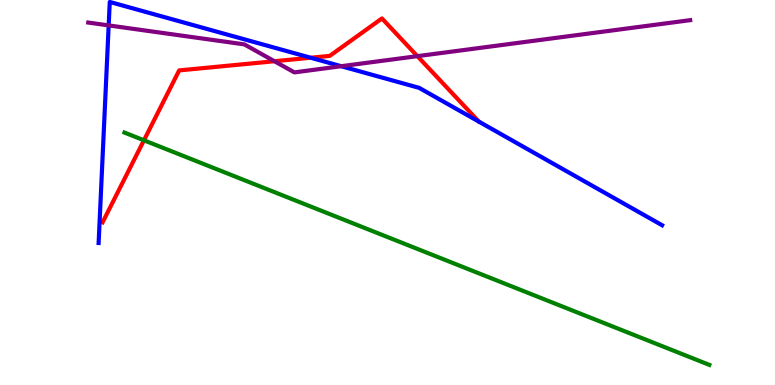[{'lines': ['blue', 'red'], 'intersections': [{'x': 4.01, 'y': 8.5}]}, {'lines': ['green', 'red'], 'intersections': [{'x': 1.86, 'y': 6.36}]}, {'lines': ['purple', 'red'], 'intersections': [{'x': 3.54, 'y': 8.41}, {'x': 5.39, 'y': 8.54}]}, {'lines': ['blue', 'green'], 'intersections': []}, {'lines': ['blue', 'purple'], 'intersections': [{'x': 1.4, 'y': 9.34}, {'x': 4.4, 'y': 8.28}]}, {'lines': ['green', 'purple'], 'intersections': []}]